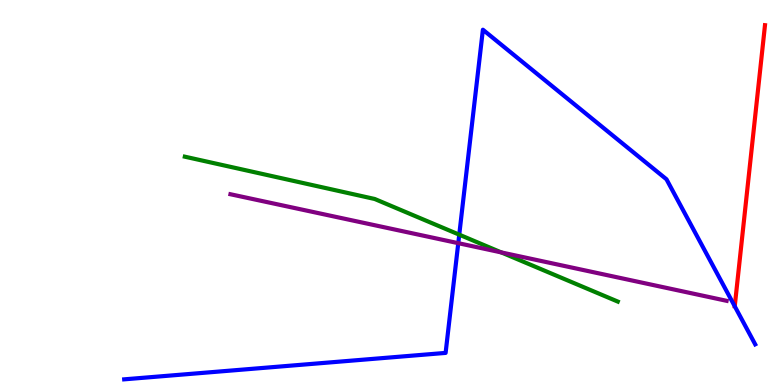[{'lines': ['blue', 'red'], 'intersections': [{'x': 9.48, 'y': 2.04}]}, {'lines': ['green', 'red'], 'intersections': []}, {'lines': ['purple', 'red'], 'intersections': []}, {'lines': ['blue', 'green'], 'intersections': [{'x': 5.93, 'y': 3.9}]}, {'lines': ['blue', 'purple'], 'intersections': [{'x': 5.91, 'y': 3.68}]}, {'lines': ['green', 'purple'], 'intersections': [{'x': 6.47, 'y': 3.44}]}]